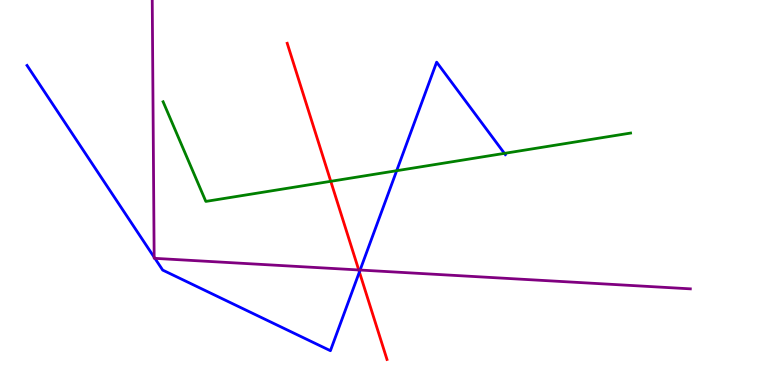[{'lines': ['blue', 'red'], 'intersections': [{'x': 4.64, 'y': 2.94}]}, {'lines': ['green', 'red'], 'intersections': [{'x': 4.27, 'y': 5.29}]}, {'lines': ['purple', 'red'], 'intersections': [{'x': 4.63, 'y': 2.99}]}, {'lines': ['blue', 'green'], 'intersections': [{'x': 5.12, 'y': 5.57}, {'x': 6.51, 'y': 6.02}]}, {'lines': ['blue', 'purple'], 'intersections': [{'x': 1.99, 'y': 3.32}, {'x': 2.0, 'y': 3.29}, {'x': 4.65, 'y': 2.99}]}, {'lines': ['green', 'purple'], 'intersections': []}]